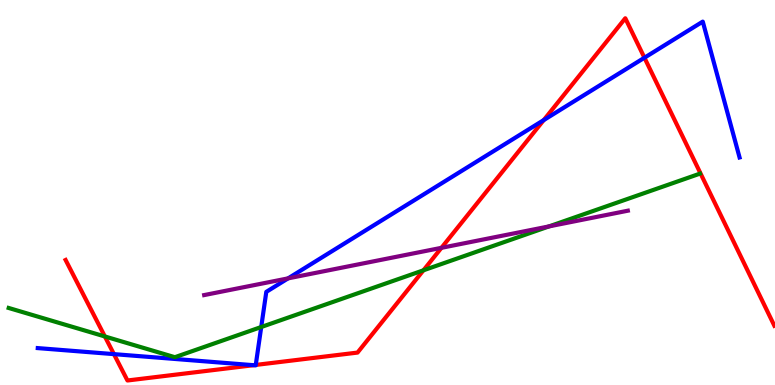[{'lines': ['blue', 'red'], 'intersections': [{'x': 1.47, 'y': 0.802}, {'x': 3.27, 'y': 0.514}, {'x': 3.3, 'y': 0.521}, {'x': 7.02, 'y': 6.88}, {'x': 8.32, 'y': 8.5}]}, {'lines': ['green', 'red'], 'intersections': [{'x': 1.35, 'y': 1.26}, {'x': 5.46, 'y': 2.98}]}, {'lines': ['purple', 'red'], 'intersections': [{'x': 5.7, 'y': 3.56}]}, {'lines': ['blue', 'green'], 'intersections': [{'x': 3.37, 'y': 1.51}]}, {'lines': ['blue', 'purple'], 'intersections': [{'x': 3.72, 'y': 2.77}]}, {'lines': ['green', 'purple'], 'intersections': [{'x': 7.08, 'y': 4.12}]}]